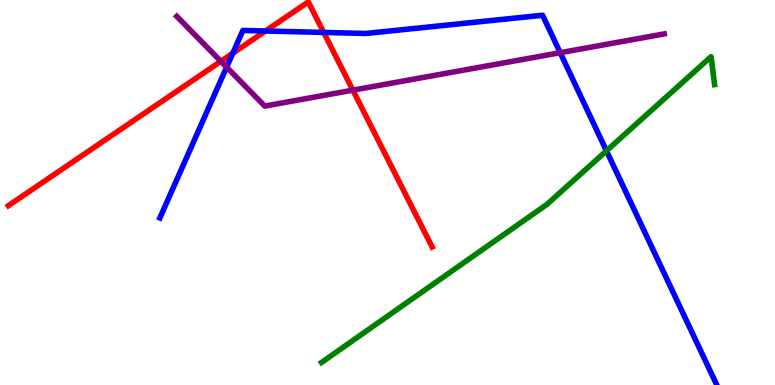[{'lines': ['blue', 'red'], 'intersections': [{'x': 3.0, 'y': 8.62}, {'x': 3.43, 'y': 9.2}, {'x': 4.18, 'y': 9.16}]}, {'lines': ['green', 'red'], 'intersections': []}, {'lines': ['purple', 'red'], 'intersections': [{'x': 2.85, 'y': 8.41}, {'x': 4.55, 'y': 7.66}]}, {'lines': ['blue', 'green'], 'intersections': [{'x': 7.83, 'y': 6.08}]}, {'lines': ['blue', 'purple'], 'intersections': [{'x': 2.92, 'y': 8.25}, {'x': 7.23, 'y': 8.63}]}, {'lines': ['green', 'purple'], 'intersections': []}]